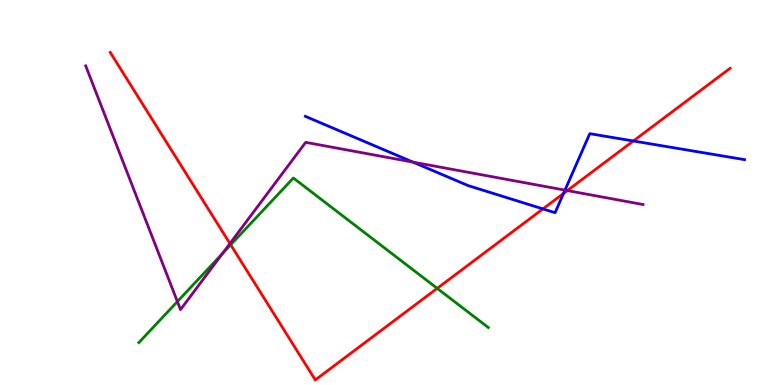[{'lines': ['blue', 'red'], 'intersections': [{'x': 7.01, 'y': 4.57}, {'x': 7.27, 'y': 4.98}, {'x': 8.17, 'y': 6.34}]}, {'lines': ['green', 'red'], 'intersections': [{'x': 2.98, 'y': 3.64}, {'x': 5.64, 'y': 2.51}]}, {'lines': ['purple', 'red'], 'intersections': [{'x': 2.97, 'y': 3.67}, {'x': 7.32, 'y': 5.05}]}, {'lines': ['blue', 'green'], 'intersections': []}, {'lines': ['blue', 'purple'], 'intersections': [{'x': 5.33, 'y': 5.79}, {'x': 7.29, 'y': 5.06}]}, {'lines': ['green', 'purple'], 'intersections': [{'x': 2.29, 'y': 2.17}, {'x': 2.87, 'y': 3.41}]}]